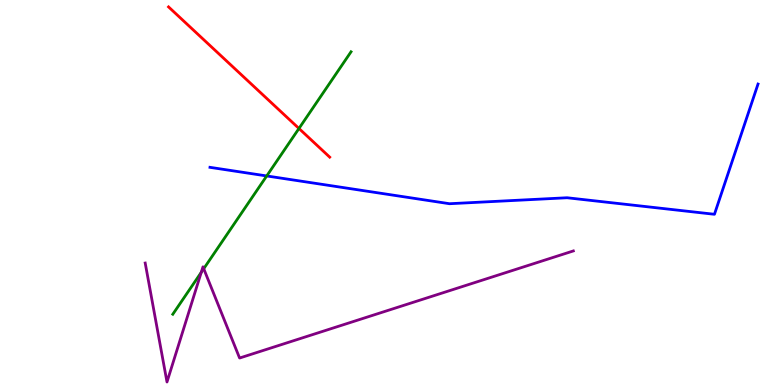[{'lines': ['blue', 'red'], 'intersections': []}, {'lines': ['green', 'red'], 'intersections': [{'x': 3.86, 'y': 6.66}]}, {'lines': ['purple', 'red'], 'intersections': []}, {'lines': ['blue', 'green'], 'intersections': [{'x': 3.44, 'y': 5.43}]}, {'lines': ['blue', 'purple'], 'intersections': []}, {'lines': ['green', 'purple'], 'intersections': [{'x': 2.6, 'y': 2.93}, {'x': 2.63, 'y': 3.02}]}]